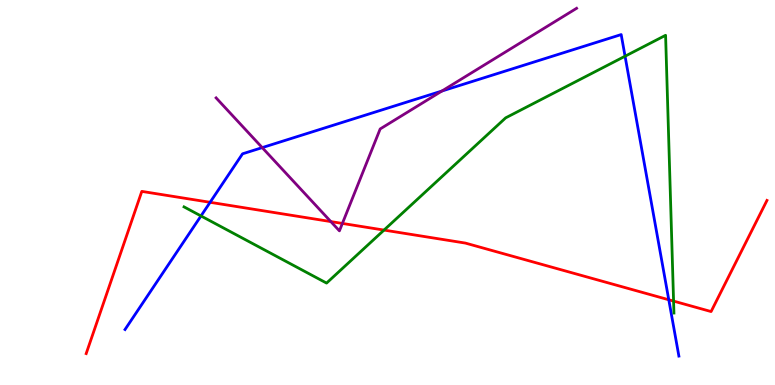[{'lines': ['blue', 'red'], 'intersections': [{'x': 2.71, 'y': 4.75}, {'x': 8.63, 'y': 2.21}]}, {'lines': ['green', 'red'], 'intersections': [{'x': 4.96, 'y': 4.02}, {'x': 8.69, 'y': 2.18}]}, {'lines': ['purple', 'red'], 'intersections': [{'x': 4.27, 'y': 4.24}, {'x': 4.42, 'y': 4.2}]}, {'lines': ['blue', 'green'], 'intersections': [{'x': 2.59, 'y': 4.39}, {'x': 8.07, 'y': 8.54}]}, {'lines': ['blue', 'purple'], 'intersections': [{'x': 3.38, 'y': 6.17}, {'x': 5.7, 'y': 7.64}]}, {'lines': ['green', 'purple'], 'intersections': []}]